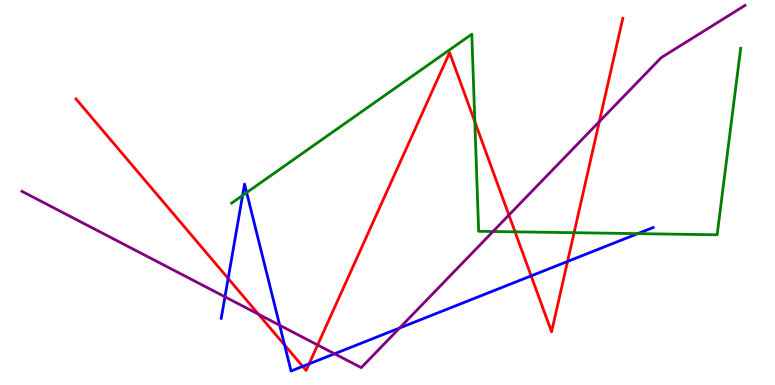[{'lines': ['blue', 'red'], 'intersections': [{'x': 2.94, 'y': 2.77}, {'x': 3.67, 'y': 1.04}, {'x': 3.91, 'y': 0.483}, {'x': 3.99, 'y': 0.549}, {'x': 6.85, 'y': 2.83}, {'x': 7.32, 'y': 3.21}]}, {'lines': ['green', 'red'], 'intersections': [{'x': 6.13, 'y': 6.84}, {'x': 6.65, 'y': 3.98}, {'x': 7.41, 'y': 3.96}]}, {'lines': ['purple', 'red'], 'intersections': [{'x': 3.34, 'y': 1.84}, {'x': 4.1, 'y': 1.04}, {'x': 6.57, 'y': 4.41}, {'x': 7.73, 'y': 6.84}]}, {'lines': ['blue', 'green'], 'intersections': [{'x': 3.13, 'y': 4.92}, {'x': 3.18, 'y': 5.0}, {'x': 8.23, 'y': 3.93}]}, {'lines': ['blue', 'purple'], 'intersections': [{'x': 2.9, 'y': 2.29}, {'x': 3.61, 'y': 1.55}, {'x': 4.32, 'y': 0.811}, {'x': 5.16, 'y': 1.48}]}, {'lines': ['green', 'purple'], 'intersections': [{'x': 6.36, 'y': 3.99}]}]